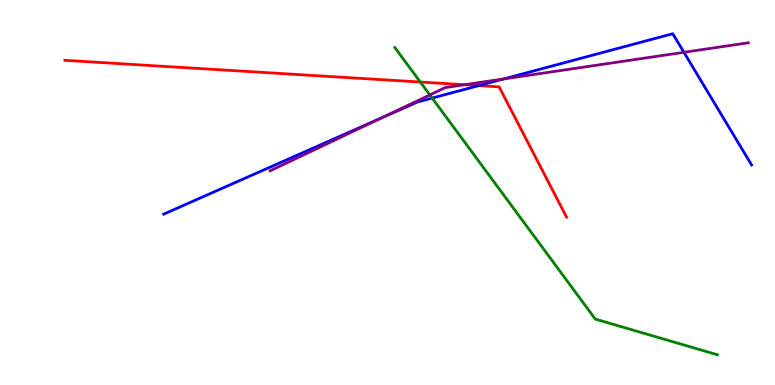[{'lines': ['blue', 'red'], 'intersections': [{'x': 6.18, 'y': 7.78}]}, {'lines': ['green', 'red'], 'intersections': [{'x': 5.42, 'y': 7.87}]}, {'lines': ['purple', 'red'], 'intersections': [{'x': 5.99, 'y': 7.8}]}, {'lines': ['blue', 'green'], 'intersections': [{'x': 5.58, 'y': 7.45}]}, {'lines': ['blue', 'purple'], 'intersections': [{'x': 4.91, 'y': 6.92}, {'x': 6.5, 'y': 7.95}, {'x': 8.82, 'y': 8.64}]}, {'lines': ['green', 'purple'], 'intersections': [{'x': 5.55, 'y': 7.53}]}]